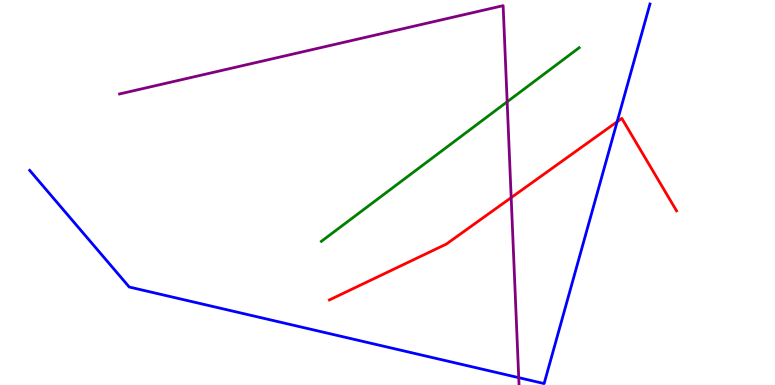[{'lines': ['blue', 'red'], 'intersections': [{'x': 7.96, 'y': 6.84}]}, {'lines': ['green', 'red'], 'intersections': []}, {'lines': ['purple', 'red'], 'intersections': [{'x': 6.6, 'y': 4.87}]}, {'lines': ['blue', 'green'], 'intersections': []}, {'lines': ['blue', 'purple'], 'intersections': [{'x': 6.69, 'y': 0.191}]}, {'lines': ['green', 'purple'], 'intersections': [{'x': 6.54, 'y': 7.36}]}]